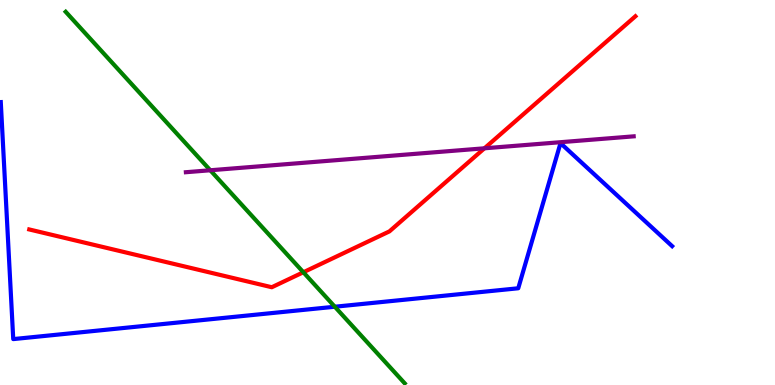[{'lines': ['blue', 'red'], 'intersections': []}, {'lines': ['green', 'red'], 'intersections': [{'x': 3.91, 'y': 2.93}]}, {'lines': ['purple', 'red'], 'intersections': [{'x': 6.25, 'y': 6.15}]}, {'lines': ['blue', 'green'], 'intersections': [{'x': 4.32, 'y': 2.03}]}, {'lines': ['blue', 'purple'], 'intersections': []}, {'lines': ['green', 'purple'], 'intersections': [{'x': 2.71, 'y': 5.58}]}]